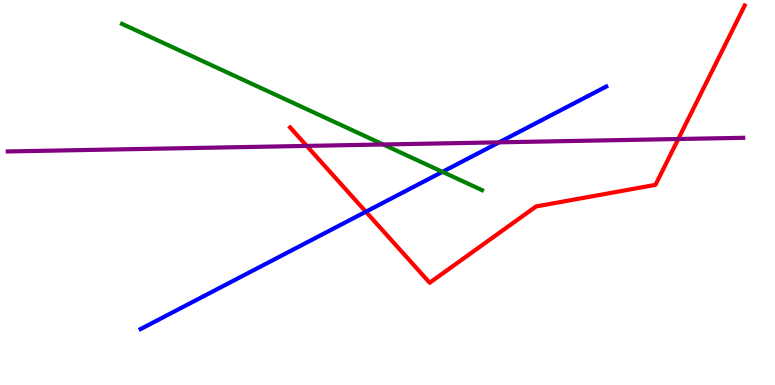[{'lines': ['blue', 'red'], 'intersections': [{'x': 4.72, 'y': 4.5}]}, {'lines': ['green', 'red'], 'intersections': []}, {'lines': ['purple', 'red'], 'intersections': [{'x': 3.96, 'y': 6.21}, {'x': 8.75, 'y': 6.39}]}, {'lines': ['blue', 'green'], 'intersections': [{'x': 5.71, 'y': 5.54}]}, {'lines': ['blue', 'purple'], 'intersections': [{'x': 6.44, 'y': 6.3}]}, {'lines': ['green', 'purple'], 'intersections': [{'x': 4.94, 'y': 6.25}]}]